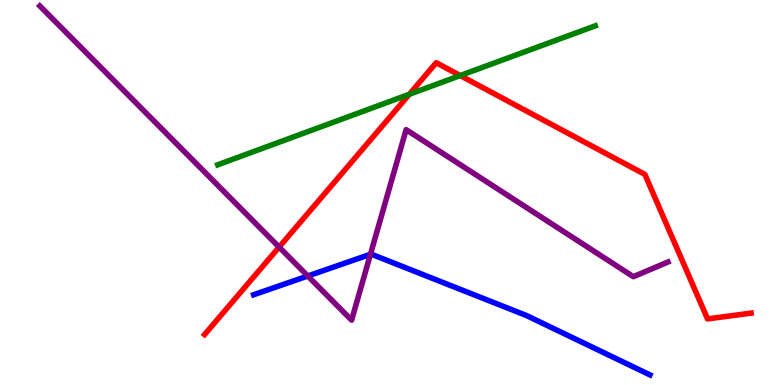[{'lines': ['blue', 'red'], 'intersections': []}, {'lines': ['green', 'red'], 'intersections': [{'x': 5.28, 'y': 7.55}, {'x': 5.94, 'y': 8.04}]}, {'lines': ['purple', 'red'], 'intersections': [{'x': 3.6, 'y': 3.58}]}, {'lines': ['blue', 'green'], 'intersections': []}, {'lines': ['blue', 'purple'], 'intersections': [{'x': 3.97, 'y': 2.83}, {'x': 4.78, 'y': 3.4}]}, {'lines': ['green', 'purple'], 'intersections': []}]